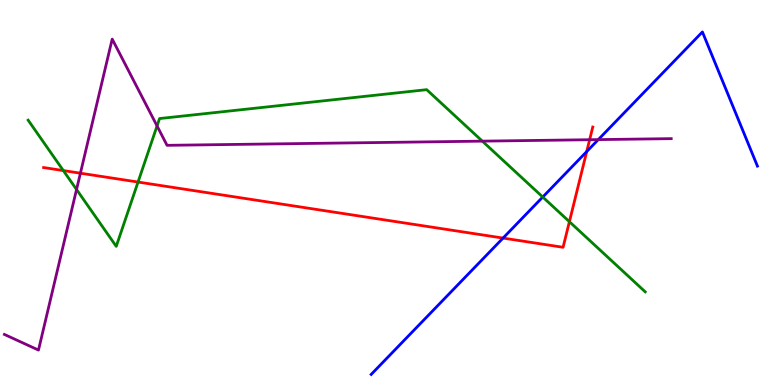[{'lines': ['blue', 'red'], 'intersections': [{'x': 6.49, 'y': 3.82}, {'x': 7.57, 'y': 6.06}]}, {'lines': ['green', 'red'], 'intersections': [{'x': 0.817, 'y': 5.57}, {'x': 1.78, 'y': 5.27}, {'x': 7.35, 'y': 4.24}]}, {'lines': ['purple', 'red'], 'intersections': [{'x': 1.04, 'y': 5.5}, {'x': 7.61, 'y': 6.37}]}, {'lines': ['blue', 'green'], 'intersections': [{'x': 7.0, 'y': 4.88}]}, {'lines': ['blue', 'purple'], 'intersections': [{'x': 7.72, 'y': 6.37}]}, {'lines': ['green', 'purple'], 'intersections': [{'x': 0.988, 'y': 5.08}, {'x': 2.03, 'y': 6.73}, {'x': 6.22, 'y': 6.33}]}]